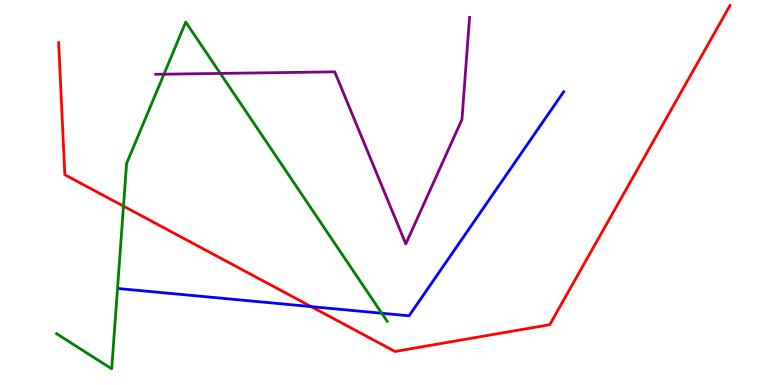[{'lines': ['blue', 'red'], 'intersections': [{'x': 4.02, 'y': 2.04}]}, {'lines': ['green', 'red'], 'intersections': [{'x': 1.59, 'y': 4.65}]}, {'lines': ['purple', 'red'], 'intersections': []}, {'lines': ['blue', 'green'], 'intersections': [{'x': 4.93, 'y': 1.86}]}, {'lines': ['blue', 'purple'], 'intersections': []}, {'lines': ['green', 'purple'], 'intersections': [{'x': 2.12, 'y': 8.07}, {'x': 2.84, 'y': 8.09}]}]